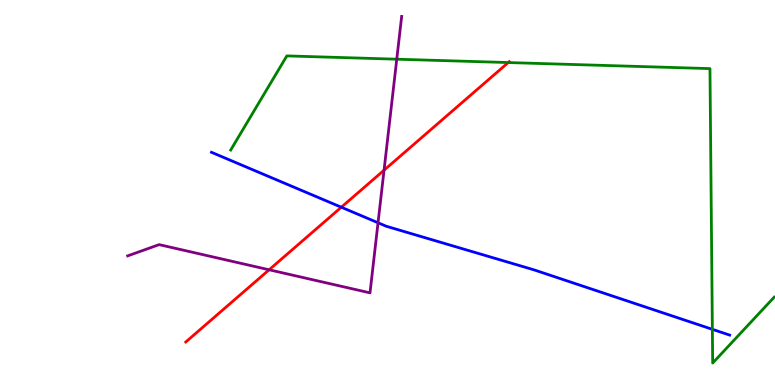[{'lines': ['blue', 'red'], 'intersections': [{'x': 4.4, 'y': 4.62}]}, {'lines': ['green', 'red'], 'intersections': [{'x': 6.56, 'y': 8.38}]}, {'lines': ['purple', 'red'], 'intersections': [{'x': 3.47, 'y': 2.99}, {'x': 4.96, 'y': 5.58}]}, {'lines': ['blue', 'green'], 'intersections': [{'x': 9.19, 'y': 1.45}]}, {'lines': ['blue', 'purple'], 'intersections': [{'x': 4.88, 'y': 4.21}]}, {'lines': ['green', 'purple'], 'intersections': [{'x': 5.12, 'y': 8.46}]}]